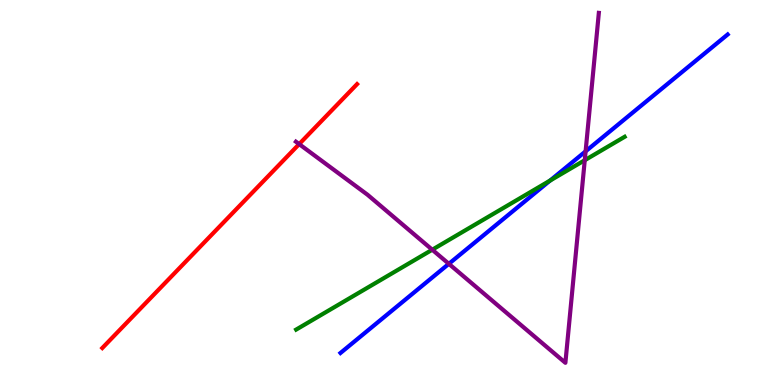[{'lines': ['blue', 'red'], 'intersections': []}, {'lines': ['green', 'red'], 'intersections': []}, {'lines': ['purple', 'red'], 'intersections': [{'x': 3.86, 'y': 6.26}]}, {'lines': ['blue', 'green'], 'intersections': [{'x': 7.1, 'y': 5.31}]}, {'lines': ['blue', 'purple'], 'intersections': [{'x': 5.79, 'y': 3.15}, {'x': 7.56, 'y': 6.07}]}, {'lines': ['green', 'purple'], 'intersections': [{'x': 5.58, 'y': 3.51}, {'x': 7.55, 'y': 5.84}]}]